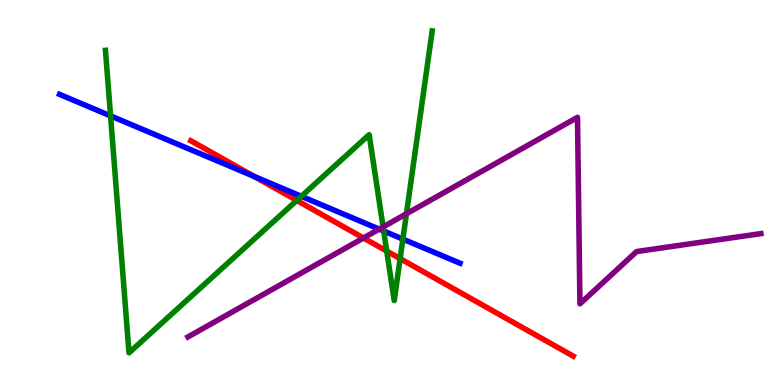[{'lines': ['blue', 'red'], 'intersections': [{'x': 3.28, 'y': 5.42}]}, {'lines': ['green', 'red'], 'intersections': [{'x': 3.83, 'y': 4.79}, {'x': 4.99, 'y': 3.48}, {'x': 5.16, 'y': 3.28}]}, {'lines': ['purple', 'red'], 'intersections': [{'x': 4.69, 'y': 3.82}]}, {'lines': ['blue', 'green'], 'intersections': [{'x': 1.43, 'y': 6.99}, {'x': 3.89, 'y': 4.9}, {'x': 4.95, 'y': 4.0}, {'x': 5.2, 'y': 3.79}]}, {'lines': ['blue', 'purple'], 'intersections': [{'x': 4.89, 'y': 4.05}]}, {'lines': ['green', 'purple'], 'intersections': [{'x': 4.94, 'y': 4.11}, {'x': 5.24, 'y': 4.45}]}]